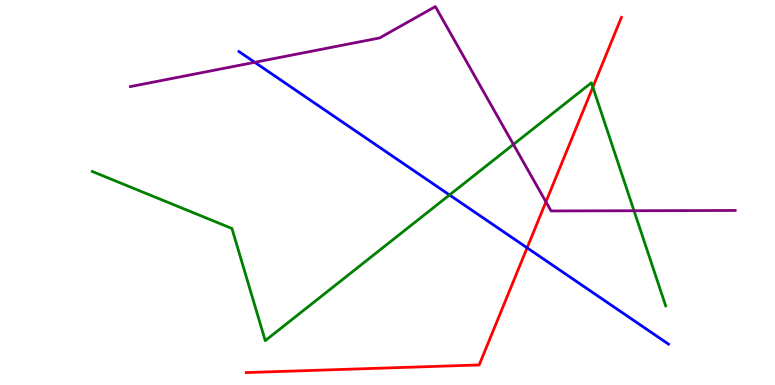[{'lines': ['blue', 'red'], 'intersections': [{'x': 6.8, 'y': 3.56}]}, {'lines': ['green', 'red'], 'intersections': [{'x': 7.65, 'y': 7.74}]}, {'lines': ['purple', 'red'], 'intersections': [{'x': 7.04, 'y': 4.76}]}, {'lines': ['blue', 'green'], 'intersections': [{'x': 5.8, 'y': 4.94}]}, {'lines': ['blue', 'purple'], 'intersections': [{'x': 3.29, 'y': 8.38}]}, {'lines': ['green', 'purple'], 'intersections': [{'x': 6.62, 'y': 6.25}, {'x': 8.18, 'y': 4.53}]}]